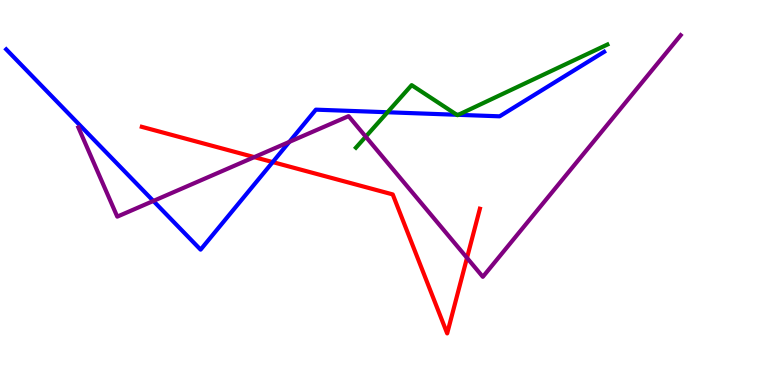[{'lines': ['blue', 'red'], 'intersections': [{'x': 3.52, 'y': 5.79}]}, {'lines': ['green', 'red'], 'intersections': []}, {'lines': ['purple', 'red'], 'intersections': [{'x': 3.28, 'y': 5.92}, {'x': 6.03, 'y': 3.3}]}, {'lines': ['blue', 'green'], 'intersections': [{'x': 5.0, 'y': 7.08}, {'x': 5.89, 'y': 7.02}, {'x': 5.91, 'y': 7.02}]}, {'lines': ['blue', 'purple'], 'intersections': [{'x': 1.98, 'y': 4.78}, {'x': 3.73, 'y': 6.31}]}, {'lines': ['green', 'purple'], 'intersections': [{'x': 4.72, 'y': 6.45}]}]